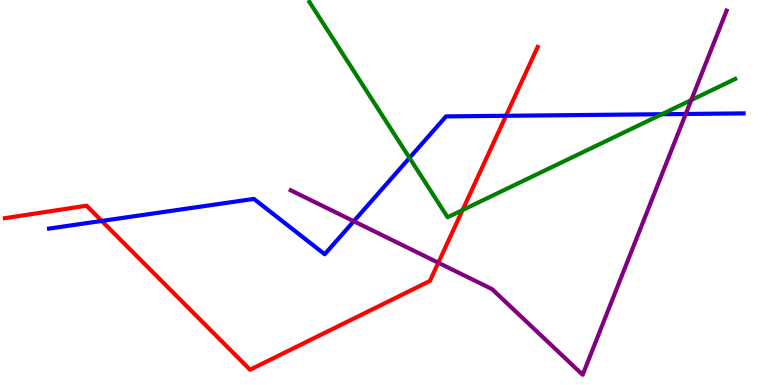[{'lines': ['blue', 'red'], 'intersections': [{'x': 1.31, 'y': 4.26}, {'x': 6.53, 'y': 6.99}]}, {'lines': ['green', 'red'], 'intersections': [{'x': 5.97, 'y': 4.54}]}, {'lines': ['purple', 'red'], 'intersections': [{'x': 5.66, 'y': 3.18}]}, {'lines': ['blue', 'green'], 'intersections': [{'x': 5.28, 'y': 5.9}, {'x': 8.54, 'y': 7.03}]}, {'lines': ['blue', 'purple'], 'intersections': [{'x': 4.56, 'y': 4.25}, {'x': 8.85, 'y': 7.04}]}, {'lines': ['green', 'purple'], 'intersections': [{'x': 8.92, 'y': 7.4}]}]